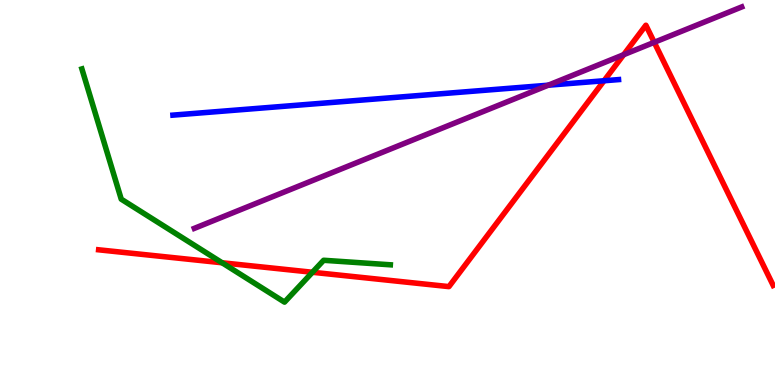[{'lines': ['blue', 'red'], 'intersections': [{'x': 7.79, 'y': 7.9}]}, {'lines': ['green', 'red'], 'intersections': [{'x': 2.87, 'y': 3.17}, {'x': 4.03, 'y': 2.93}]}, {'lines': ['purple', 'red'], 'intersections': [{'x': 8.05, 'y': 8.58}, {'x': 8.44, 'y': 8.9}]}, {'lines': ['blue', 'green'], 'intersections': []}, {'lines': ['blue', 'purple'], 'intersections': [{'x': 7.07, 'y': 7.79}]}, {'lines': ['green', 'purple'], 'intersections': []}]